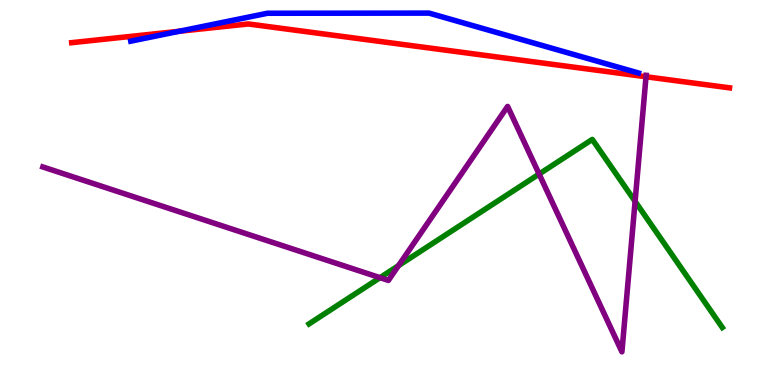[{'lines': ['blue', 'red'], 'intersections': [{'x': 2.31, 'y': 9.19}]}, {'lines': ['green', 'red'], 'intersections': []}, {'lines': ['purple', 'red'], 'intersections': [{'x': 8.34, 'y': 8.01}]}, {'lines': ['blue', 'green'], 'intersections': []}, {'lines': ['blue', 'purple'], 'intersections': []}, {'lines': ['green', 'purple'], 'intersections': [{'x': 4.9, 'y': 2.79}, {'x': 5.14, 'y': 3.1}, {'x': 6.96, 'y': 5.48}, {'x': 8.19, 'y': 4.77}]}]